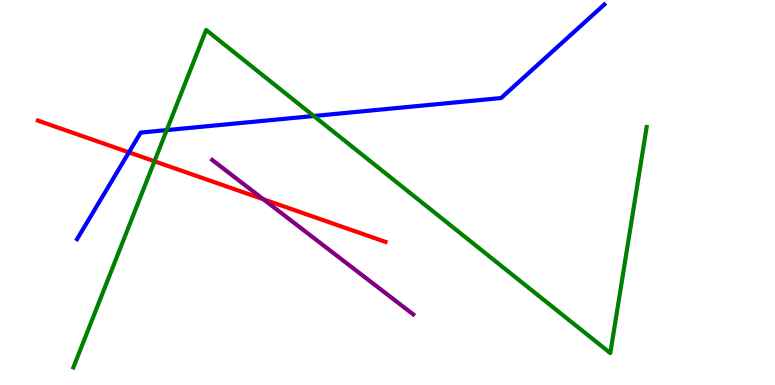[{'lines': ['blue', 'red'], 'intersections': [{'x': 1.66, 'y': 6.04}]}, {'lines': ['green', 'red'], 'intersections': [{'x': 1.99, 'y': 5.81}]}, {'lines': ['purple', 'red'], 'intersections': [{'x': 3.4, 'y': 4.82}]}, {'lines': ['blue', 'green'], 'intersections': [{'x': 2.15, 'y': 6.62}, {'x': 4.05, 'y': 6.99}]}, {'lines': ['blue', 'purple'], 'intersections': []}, {'lines': ['green', 'purple'], 'intersections': []}]